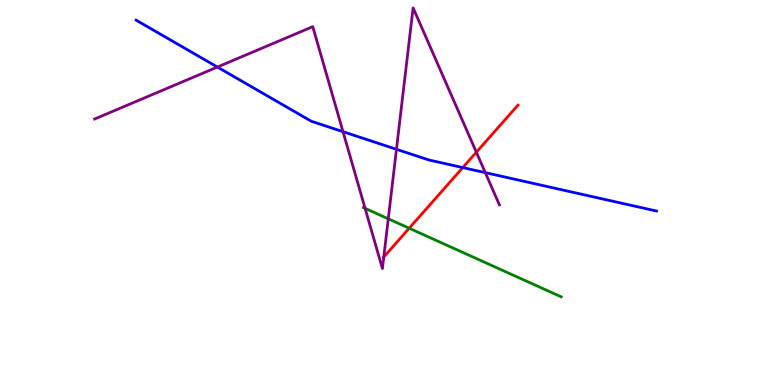[{'lines': ['blue', 'red'], 'intersections': [{'x': 5.97, 'y': 5.65}]}, {'lines': ['green', 'red'], 'intersections': [{'x': 5.28, 'y': 4.07}]}, {'lines': ['purple', 'red'], 'intersections': [{'x': 4.95, 'y': 3.32}, {'x': 6.15, 'y': 6.05}]}, {'lines': ['blue', 'green'], 'intersections': []}, {'lines': ['blue', 'purple'], 'intersections': [{'x': 2.8, 'y': 8.26}, {'x': 4.43, 'y': 6.58}, {'x': 5.12, 'y': 6.12}, {'x': 6.26, 'y': 5.52}]}, {'lines': ['green', 'purple'], 'intersections': [{'x': 4.71, 'y': 4.59}, {'x': 5.01, 'y': 4.32}]}]